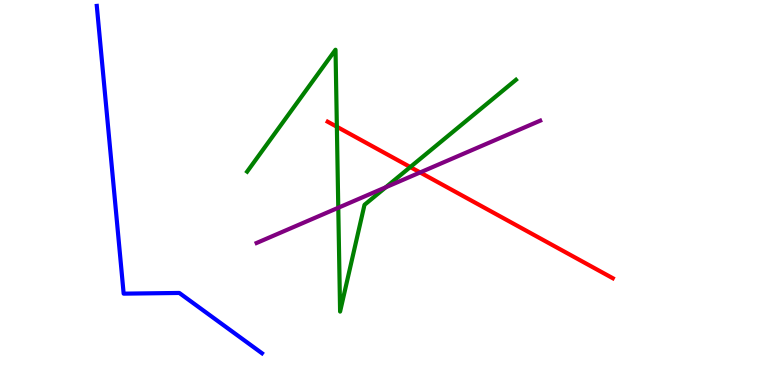[{'lines': ['blue', 'red'], 'intersections': []}, {'lines': ['green', 'red'], 'intersections': [{'x': 4.35, 'y': 6.71}, {'x': 5.29, 'y': 5.66}]}, {'lines': ['purple', 'red'], 'intersections': [{'x': 5.42, 'y': 5.52}]}, {'lines': ['blue', 'green'], 'intersections': []}, {'lines': ['blue', 'purple'], 'intersections': []}, {'lines': ['green', 'purple'], 'intersections': [{'x': 4.36, 'y': 4.6}, {'x': 4.98, 'y': 5.14}]}]